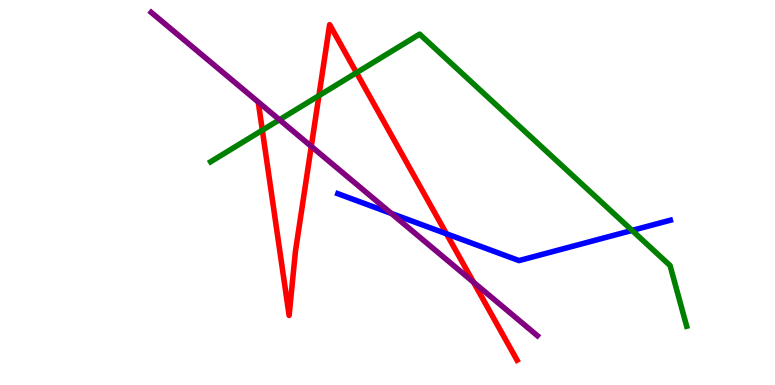[{'lines': ['blue', 'red'], 'intersections': [{'x': 5.76, 'y': 3.93}]}, {'lines': ['green', 'red'], 'intersections': [{'x': 3.38, 'y': 6.62}, {'x': 4.12, 'y': 7.52}, {'x': 4.6, 'y': 8.11}]}, {'lines': ['purple', 'red'], 'intersections': [{'x': 4.02, 'y': 6.2}, {'x': 6.11, 'y': 2.67}]}, {'lines': ['blue', 'green'], 'intersections': [{'x': 8.16, 'y': 4.01}]}, {'lines': ['blue', 'purple'], 'intersections': [{'x': 5.05, 'y': 4.46}]}, {'lines': ['green', 'purple'], 'intersections': [{'x': 3.61, 'y': 6.89}]}]